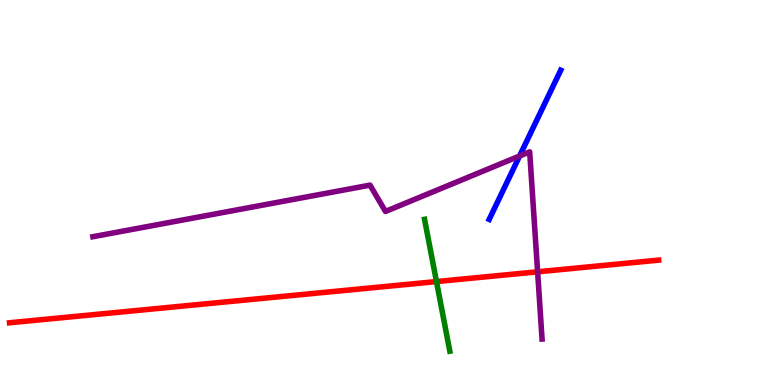[{'lines': ['blue', 'red'], 'intersections': []}, {'lines': ['green', 'red'], 'intersections': [{'x': 5.63, 'y': 2.69}]}, {'lines': ['purple', 'red'], 'intersections': [{'x': 6.94, 'y': 2.94}]}, {'lines': ['blue', 'green'], 'intersections': []}, {'lines': ['blue', 'purple'], 'intersections': [{'x': 6.7, 'y': 5.95}]}, {'lines': ['green', 'purple'], 'intersections': []}]